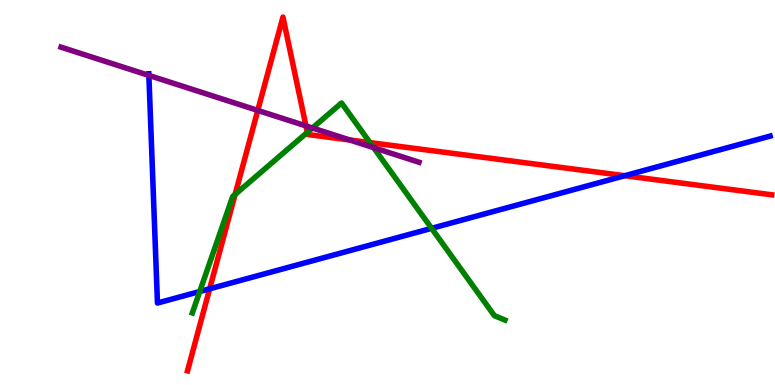[{'lines': ['blue', 'red'], 'intersections': [{'x': 2.71, 'y': 2.5}, {'x': 8.06, 'y': 5.44}]}, {'lines': ['green', 'red'], 'intersections': [{'x': 3.03, 'y': 4.95}, {'x': 3.97, 'y': 6.56}, {'x': 4.77, 'y': 6.3}]}, {'lines': ['purple', 'red'], 'intersections': [{'x': 3.33, 'y': 7.13}, {'x': 3.95, 'y': 6.73}, {'x': 4.51, 'y': 6.36}]}, {'lines': ['blue', 'green'], 'intersections': [{'x': 2.58, 'y': 2.43}, {'x': 5.57, 'y': 4.07}]}, {'lines': ['blue', 'purple'], 'intersections': [{'x': 1.92, 'y': 8.04}]}, {'lines': ['green', 'purple'], 'intersections': [{'x': 4.03, 'y': 6.68}, {'x': 4.82, 'y': 6.16}]}]